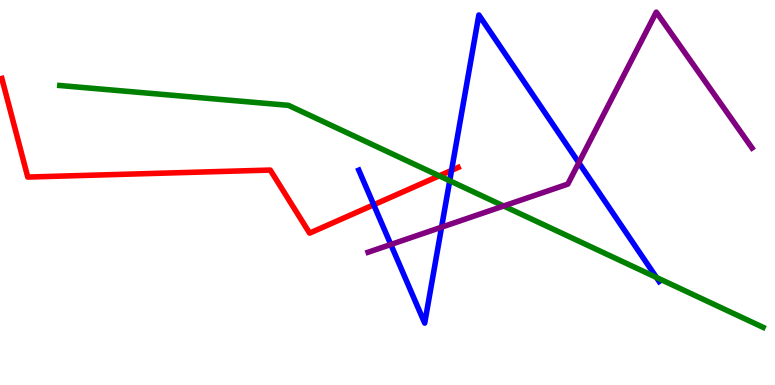[{'lines': ['blue', 'red'], 'intersections': [{'x': 4.82, 'y': 4.68}, {'x': 5.83, 'y': 5.57}]}, {'lines': ['green', 'red'], 'intersections': [{'x': 5.67, 'y': 5.43}]}, {'lines': ['purple', 'red'], 'intersections': []}, {'lines': ['blue', 'green'], 'intersections': [{'x': 5.8, 'y': 5.3}, {'x': 8.47, 'y': 2.79}]}, {'lines': ['blue', 'purple'], 'intersections': [{'x': 5.04, 'y': 3.65}, {'x': 5.7, 'y': 4.1}, {'x': 7.47, 'y': 5.77}]}, {'lines': ['green', 'purple'], 'intersections': [{'x': 6.5, 'y': 4.65}]}]